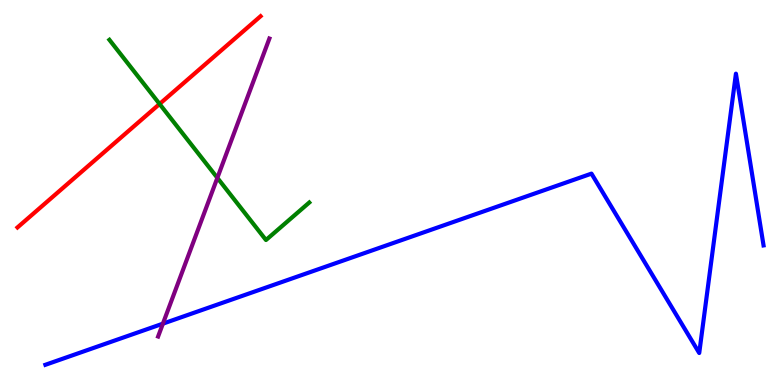[{'lines': ['blue', 'red'], 'intersections': []}, {'lines': ['green', 'red'], 'intersections': [{'x': 2.06, 'y': 7.3}]}, {'lines': ['purple', 'red'], 'intersections': []}, {'lines': ['blue', 'green'], 'intersections': []}, {'lines': ['blue', 'purple'], 'intersections': [{'x': 2.1, 'y': 1.59}]}, {'lines': ['green', 'purple'], 'intersections': [{'x': 2.8, 'y': 5.38}]}]